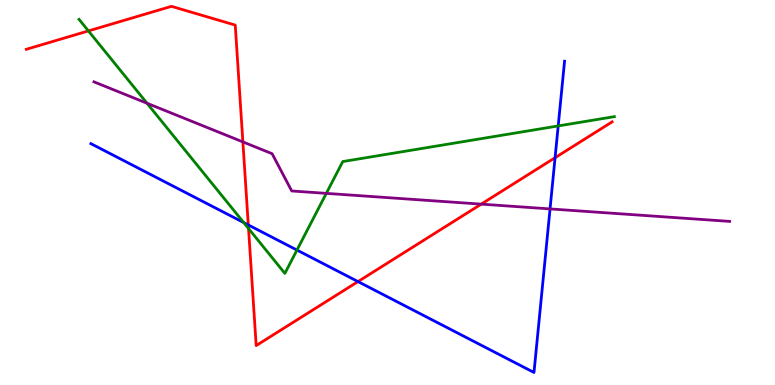[{'lines': ['blue', 'red'], 'intersections': [{'x': 3.2, 'y': 4.16}, {'x': 4.62, 'y': 2.69}, {'x': 7.16, 'y': 5.9}]}, {'lines': ['green', 'red'], 'intersections': [{'x': 1.14, 'y': 9.2}, {'x': 3.21, 'y': 4.06}]}, {'lines': ['purple', 'red'], 'intersections': [{'x': 3.13, 'y': 6.31}, {'x': 6.21, 'y': 4.7}]}, {'lines': ['blue', 'green'], 'intersections': [{'x': 3.14, 'y': 4.22}, {'x': 3.83, 'y': 3.5}, {'x': 7.2, 'y': 6.73}]}, {'lines': ['blue', 'purple'], 'intersections': [{'x': 7.1, 'y': 4.57}]}, {'lines': ['green', 'purple'], 'intersections': [{'x': 1.9, 'y': 7.32}, {'x': 4.21, 'y': 4.98}]}]